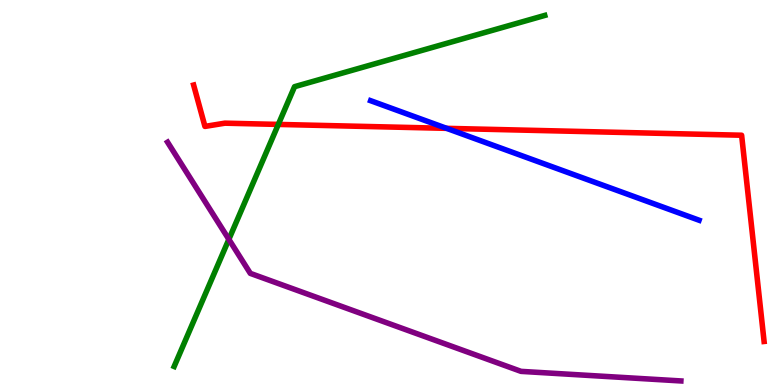[{'lines': ['blue', 'red'], 'intersections': [{'x': 5.76, 'y': 6.67}]}, {'lines': ['green', 'red'], 'intersections': [{'x': 3.59, 'y': 6.77}]}, {'lines': ['purple', 'red'], 'intersections': []}, {'lines': ['blue', 'green'], 'intersections': []}, {'lines': ['blue', 'purple'], 'intersections': []}, {'lines': ['green', 'purple'], 'intersections': [{'x': 2.95, 'y': 3.78}]}]